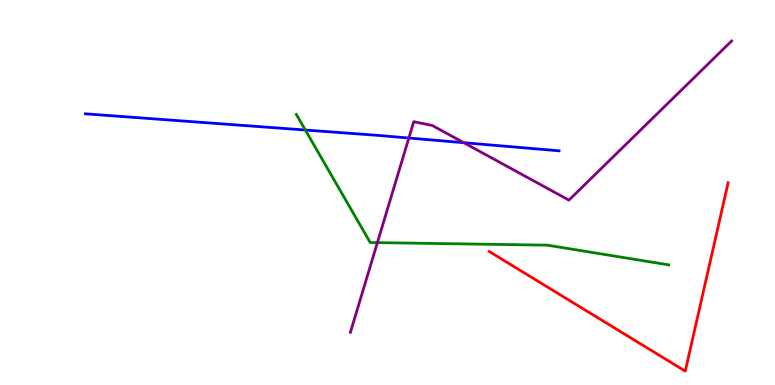[{'lines': ['blue', 'red'], 'intersections': []}, {'lines': ['green', 'red'], 'intersections': []}, {'lines': ['purple', 'red'], 'intersections': []}, {'lines': ['blue', 'green'], 'intersections': [{'x': 3.94, 'y': 6.62}]}, {'lines': ['blue', 'purple'], 'intersections': [{'x': 5.28, 'y': 6.42}, {'x': 5.98, 'y': 6.29}]}, {'lines': ['green', 'purple'], 'intersections': [{'x': 4.87, 'y': 3.7}]}]